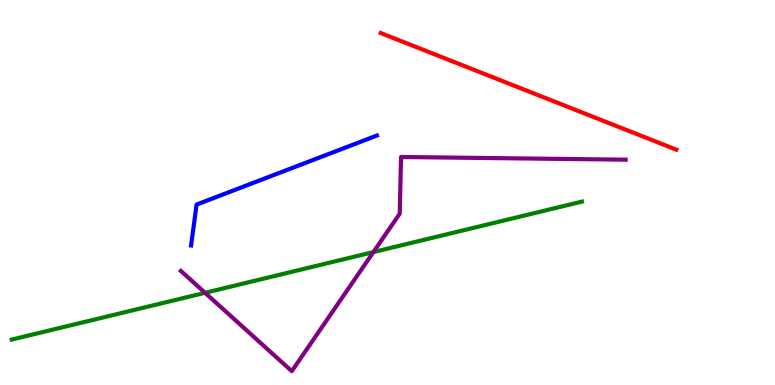[{'lines': ['blue', 'red'], 'intersections': []}, {'lines': ['green', 'red'], 'intersections': []}, {'lines': ['purple', 'red'], 'intersections': []}, {'lines': ['blue', 'green'], 'intersections': []}, {'lines': ['blue', 'purple'], 'intersections': []}, {'lines': ['green', 'purple'], 'intersections': [{'x': 2.65, 'y': 2.39}, {'x': 4.82, 'y': 3.45}]}]